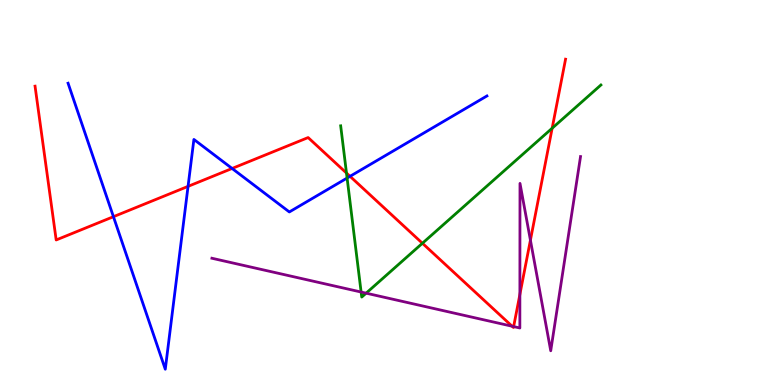[{'lines': ['blue', 'red'], 'intersections': [{'x': 1.46, 'y': 4.37}, {'x': 2.43, 'y': 5.16}, {'x': 2.99, 'y': 5.62}, {'x': 4.52, 'y': 5.42}]}, {'lines': ['green', 'red'], 'intersections': [{'x': 4.47, 'y': 5.51}, {'x': 5.45, 'y': 3.68}, {'x': 7.12, 'y': 6.67}]}, {'lines': ['purple', 'red'], 'intersections': [{'x': 6.61, 'y': 1.53}, {'x': 6.63, 'y': 1.52}, {'x': 6.71, 'y': 2.35}, {'x': 6.84, 'y': 3.76}]}, {'lines': ['blue', 'green'], 'intersections': [{'x': 4.48, 'y': 5.38}]}, {'lines': ['blue', 'purple'], 'intersections': []}, {'lines': ['green', 'purple'], 'intersections': [{'x': 4.66, 'y': 2.41}, {'x': 4.72, 'y': 2.39}]}]